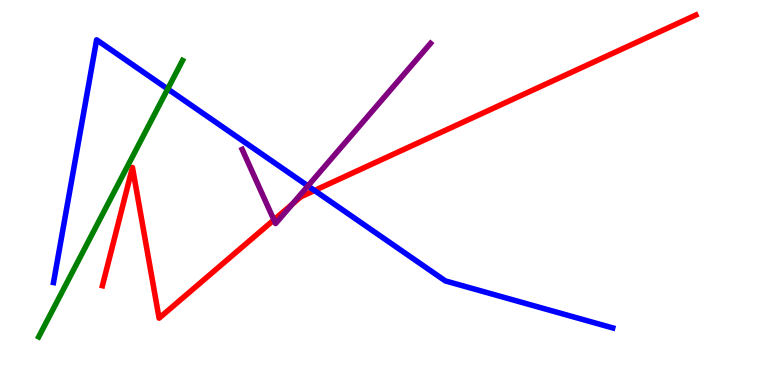[{'lines': ['blue', 'red'], 'intersections': [{'x': 4.06, 'y': 5.05}]}, {'lines': ['green', 'red'], 'intersections': []}, {'lines': ['purple', 'red'], 'intersections': [{'x': 3.53, 'y': 4.29}, {'x': 3.77, 'y': 4.69}]}, {'lines': ['blue', 'green'], 'intersections': [{'x': 2.16, 'y': 7.69}]}, {'lines': ['blue', 'purple'], 'intersections': [{'x': 3.97, 'y': 5.17}]}, {'lines': ['green', 'purple'], 'intersections': []}]